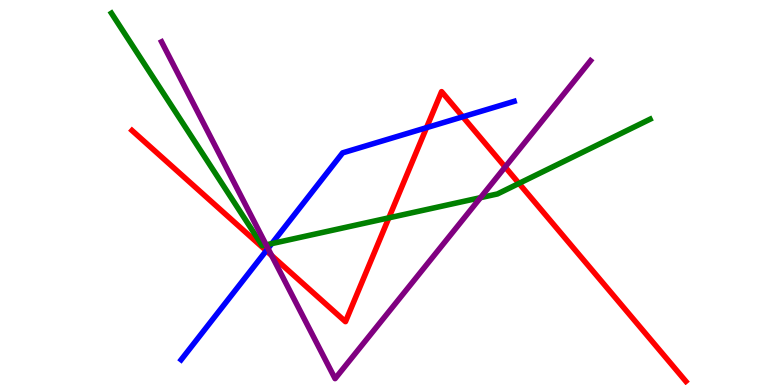[{'lines': ['blue', 'red'], 'intersections': [{'x': 3.44, 'y': 3.49}, {'x': 5.5, 'y': 6.68}, {'x': 5.97, 'y': 6.97}]}, {'lines': ['green', 'red'], 'intersections': [{'x': 5.02, 'y': 4.34}, {'x': 6.7, 'y': 5.24}]}, {'lines': ['purple', 'red'], 'intersections': [{'x': 3.51, 'y': 3.36}, {'x': 6.52, 'y': 5.66}]}, {'lines': ['blue', 'green'], 'intersections': [{'x': 3.51, 'y': 3.67}]}, {'lines': ['blue', 'purple'], 'intersections': [{'x': 3.46, 'y': 3.55}]}, {'lines': ['green', 'purple'], 'intersections': [{'x': 3.43, 'y': 3.64}, {'x': 6.2, 'y': 4.87}]}]